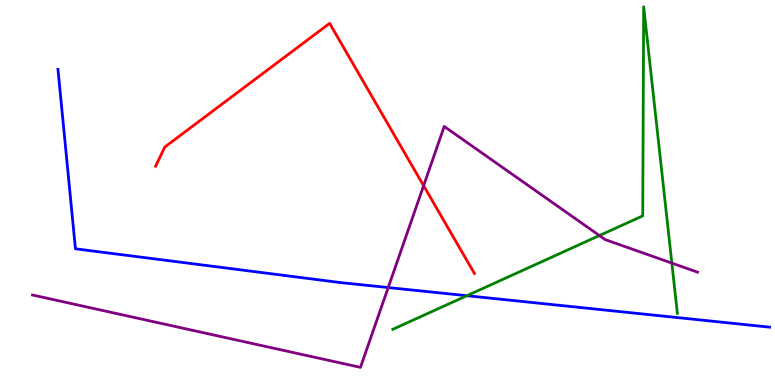[{'lines': ['blue', 'red'], 'intersections': []}, {'lines': ['green', 'red'], 'intersections': []}, {'lines': ['purple', 'red'], 'intersections': [{'x': 5.47, 'y': 5.18}]}, {'lines': ['blue', 'green'], 'intersections': [{'x': 6.02, 'y': 2.32}]}, {'lines': ['blue', 'purple'], 'intersections': [{'x': 5.01, 'y': 2.53}]}, {'lines': ['green', 'purple'], 'intersections': [{'x': 7.73, 'y': 3.88}, {'x': 8.67, 'y': 3.17}]}]